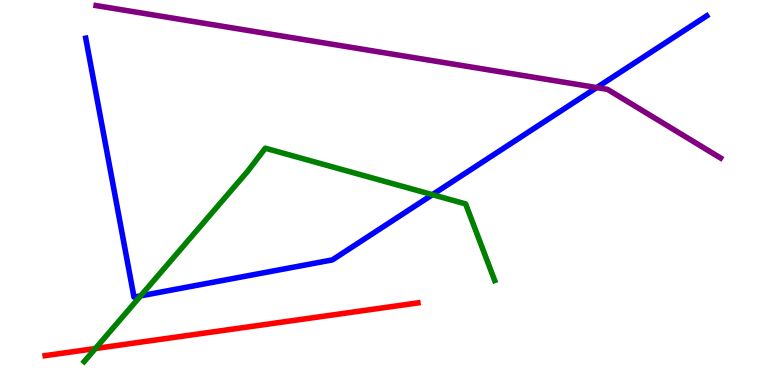[{'lines': ['blue', 'red'], 'intersections': []}, {'lines': ['green', 'red'], 'intersections': [{'x': 1.23, 'y': 0.947}]}, {'lines': ['purple', 'red'], 'intersections': []}, {'lines': ['blue', 'green'], 'intersections': [{'x': 1.81, 'y': 2.32}, {'x': 5.58, 'y': 4.94}]}, {'lines': ['blue', 'purple'], 'intersections': [{'x': 7.7, 'y': 7.73}]}, {'lines': ['green', 'purple'], 'intersections': []}]